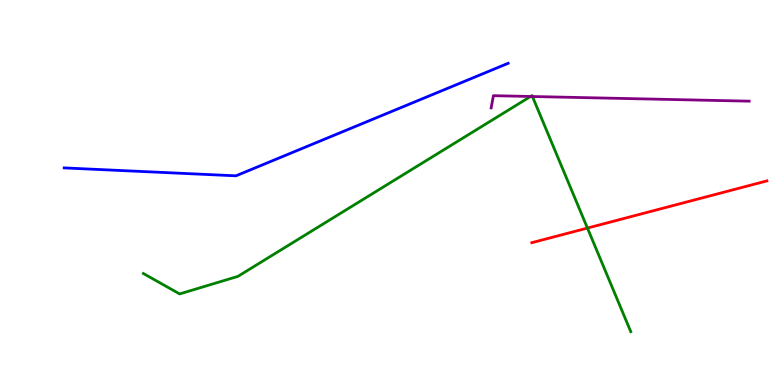[{'lines': ['blue', 'red'], 'intersections': []}, {'lines': ['green', 'red'], 'intersections': [{'x': 7.58, 'y': 4.08}]}, {'lines': ['purple', 'red'], 'intersections': []}, {'lines': ['blue', 'green'], 'intersections': []}, {'lines': ['blue', 'purple'], 'intersections': []}, {'lines': ['green', 'purple'], 'intersections': [{'x': 6.85, 'y': 7.49}, {'x': 6.87, 'y': 7.49}]}]